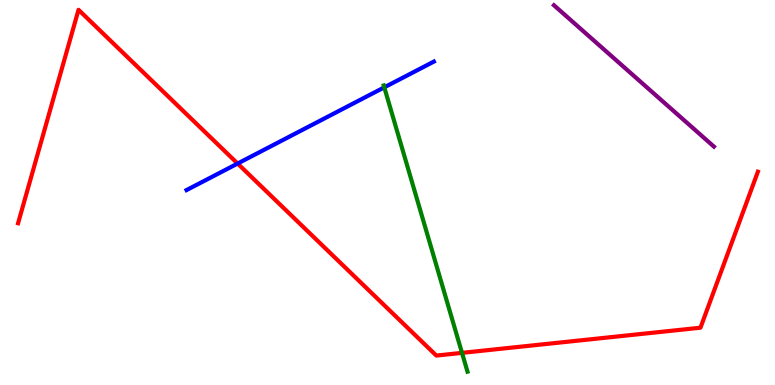[{'lines': ['blue', 'red'], 'intersections': [{'x': 3.07, 'y': 5.75}]}, {'lines': ['green', 'red'], 'intersections': [{'x': 5.96, 'y': 0.835}]}, {'lines': ['purple', 'red'], 'intersections': []}, {'lines': ['blue', 'green'], 'intersections': [{'x': 4.96, 'y': 7.73}]}, {'lines': ['blue', 'purple'], 'intersections': []}, {'lines': ['green', 'purple'], 'intersections': []}]